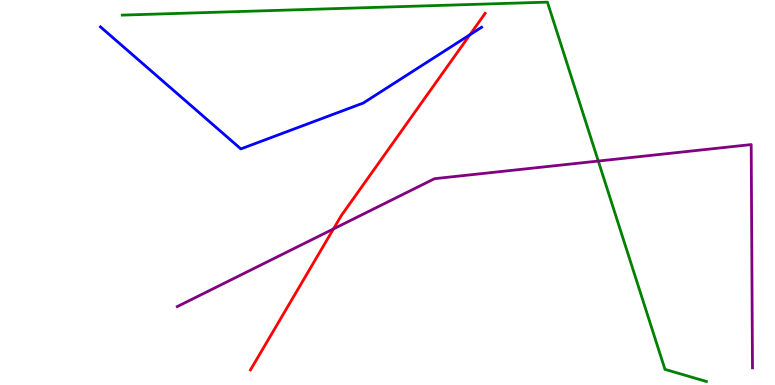[{'lines': ['blue', 'red'], 'intersections': [{'x': 6.06, 'y': 9.1}]}, {'lines': ['green', 'red'], 'intersections': []}, {'lines': ['purple', 'red'], 'intersections': [{'x': 4.3, 'y': 4.05}]}, {'lines': ['blue', 'green'], 'intersections': []}, {'lines': ['blue', 'purple'], 'intersections': []}, {'lines': ['green', 'purple'], 'intersections': [{'x': 7.72, 'y': 5.82}]}]